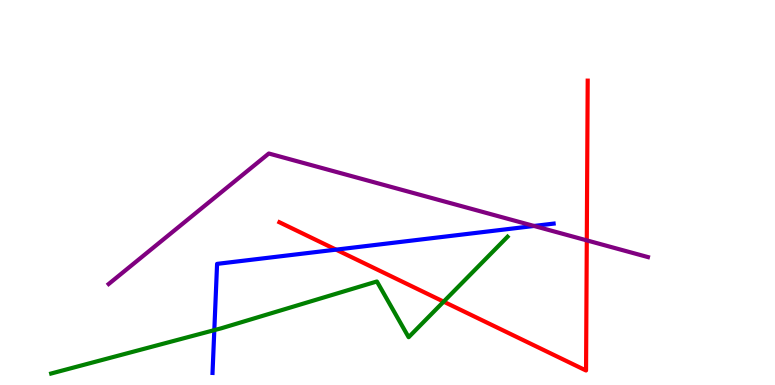[{'lines': ['blue', 'red'], 'intersections': [{'x': 4.34, 'y': 3.52}]}, {'lines': ['green', 'red'], 'intersections': [{'x': 5.72, 'y': 2.16}]}, {'lines': ['purple', 'red'], 'intersections': [{'x': 7.57, 'y': 3.76}]}, {'lines': ['blue', 'green'], 'intersections': [{'x': 2.77, 'y': 1.43}]}, {'lines': ['blue', 'purple'], 'intersections': [{'x': 6.89, 'y': 4.13}]}, {'lines': ['green', 'purple'], 'intersections': []}]